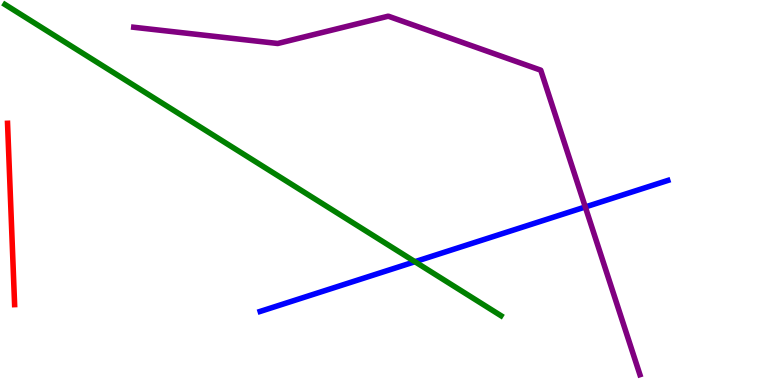[{'lines': ['blue', 'red'], 'intersections': []}, {'lines': ['green', 'red'], 'intersections': []}, {'lines': ['purple', 'red'], 'intersections': []}, {'lines': ['blue', 'green'], 'intersections': [{'x': 5.35, 'y': 3.2}]}, {'lines': ['blue', 'purple'], 'intersections': [{'x': 7.55, 'y': 4.62}]}, {'lines': ['green', 'purple'], 'intersections': []}]